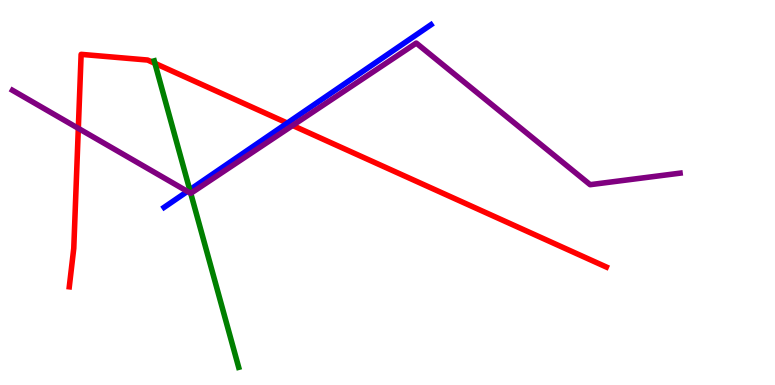[{'lines': ['blue', 'red'], 'intersections': [{'x': 3.71, 'y': 6.8}]}, {'lines': ['green', 'red'], 'intersections': [{'x': 2.0, 'y': 8.35}]}, {'lines': ['purple', 'red'], 'intersections': [{'x': 1.01, 'y': 6.67}, {'x': 3.78, 'y': 6.74}]}, {'lines': ['blue', 'green'], 'intersections': [{'x': 2.45, 'y': 5.07}]}, {'lines': ['blue', 'purple'], 'intersections': [{'x': 2.42, 'y': 5.03}]}, {'lines': ['green', 'purple'], 'intersections': [{'x': 2.46, 'y': 4.98}]}]